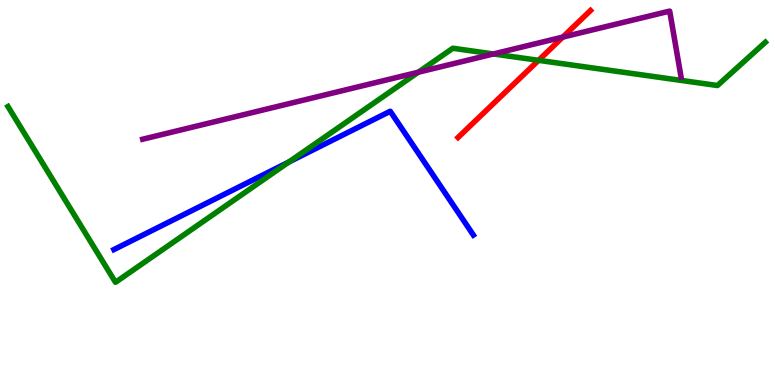[{'lines': ['blue', 'red'], 'intersections': []}, {'lines': ['green', 'red'], 'intersections': [{'x': 6.95, 'y': 8.43}]}, {'lines': ['purple', 'red'], 'intersections': [{'x': 7.26, 'y': 9.04}]}, {'lines': ['blue', 'green'], 'intersections': [{'x': 3.73, 'y': 5.79}]}, {'lines': ['blue', 'purple'], 'intersections': []}, {'lines': ['green', 'purple'], 'intersections': [{'x': 5.4, 'y': 8.12}, {'x': 6.37, 'y': 8.6}]}]